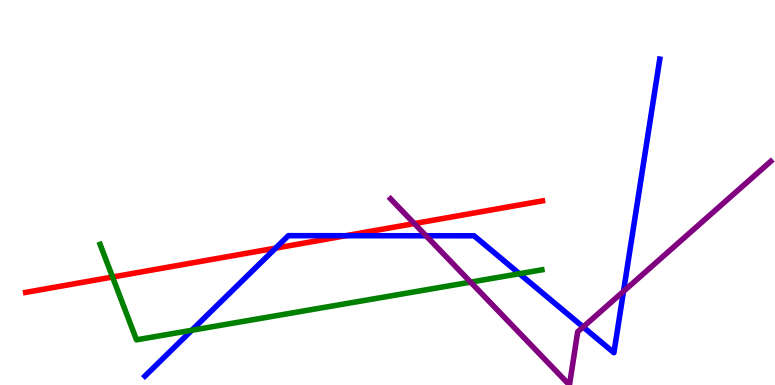[{'lines': ['blue', 'red'], 'intersections': [{'x': 3.56, 'y': 3.55}, {'x': 4.46, 'y': 3.88}]}, {'lines': ['green', 'red'], 'intersections': [{'x': 1.45, 'y': 2.8}]}, {'lines': ['purple', 'red'], 'intersections': [{'x': 5.35, 'y': 4.19}]}, {'lines': ['blue', 'green'], 'intersections': [{'x': 2.47, 'y': 1.42}, {'x': 6.7, 'y': 2.89}]}, {'lines': ['blue', 'purple'], 'intersections': [{'x': 5.5, 'y': 3.88}, {'x': 7.52, 'y': 1.51}, {'x': 8.05, 'y': 2.43}]}, {'lines': ['green', 'purple'], 'intersections': [{'x': 6.07, 'y': 2.67}]}]